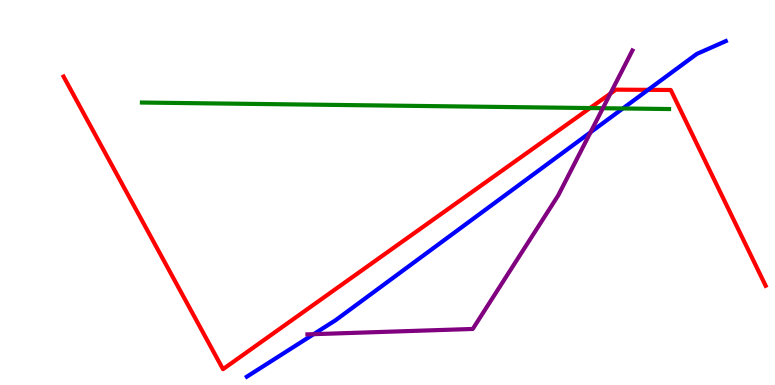[{'lines': ['blue', 'red'], 'intersections': [{'x': 8.36, 'y': 7.67}]}, {'lines': ['green', 'red'], 'intersections': [{'x': 7.61, 'y': 7.19}]}, {'lines': ['purple', 'red'], 'intersections': [{'x': 7.88, 'y': 7.57}]}, {'lines': ['blue', 'green'], 'intersections': [{'x': 8.04, 'y': 7.18}]}, {'lines': ['blue', 'purple'], 'intersections': [{'x': 4.05, 'y': 1.32}, {'x': 7.62, 'y': 6.56}]}, {'lines': ['green', 'purple'], 'intersections': [{'x': 7.78, 'y': 7.19}]}]